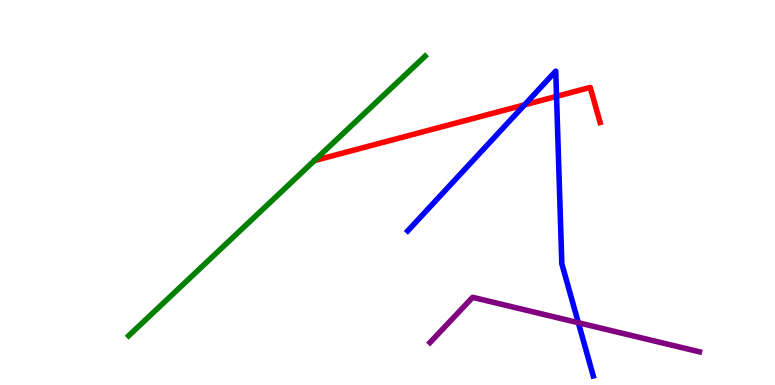[{'lines': ['blue', 'red'], 'intersections': [{'x': 6.77, 'y': 7.28}, {'x': 7.18, 'y': 7.5}]}, {'lines': ['green', 'red'], 'intersections': []}, {'lines': ['purple', 'red'], 'intersections': []}, {'lines': ['blue', 'green'], 'intersections': []}, {'lines': ['blue', 'purple'], 'intersections': [{'x': 7.46, 'y': 1.62}]}, {'lines': ['green', 'purple'], 'intersections': []}]